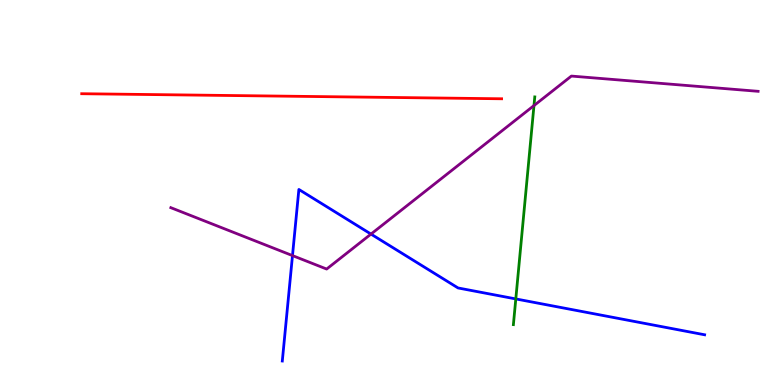[{'lines': ['blue', 'red'], 'intersections': []}, {'lines': ['green', 'red'], 'intersections': []}, {'lines': ['purple', 'red'], 'intersections': []}, {'lines': ['blue', 'green'], 'intersections': [{'x': 6.66, 'y': 2.24}]}, {'lines': ['blue', 'purple'], 'intersections': [{'x': 3.77, 'y': 3.36}, {'x': 4.79, 'y': 3.92}]}, {'lines': ['green', 'purple'], 'intersections': [{'x': 6.89, 'y': 7.26}]}]